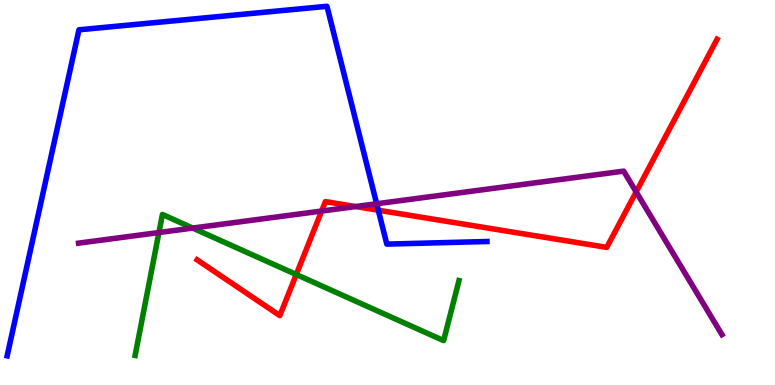[{'lines': ['blue', 'red'], 'intersections': [{'x': 4.88, 'y': 4.54}]}, {'lines': ['green', 'red'], 'intersections': [{'x': 3.82, 'y': 2.87}]}, {'lines': ['purple', 'red'], 'intersections': [{'x': 4.15, 'y': 4.52}, {'x': 4.59, 'y': 4.64}, {'x': 8.21, 'y': 5.02}]}, {'lines': ['blue', 'green'], 'intersections': []}, {'lines': ['blue', 'purple'], 'intersections': [{'x': 4.86, 'y': 4.71}]}, {'lines': ['green', 'purple'], 'intersections': [{'x': 2.05, 'y': 3.96}, {'x': 2.49, 'y': 4.08}]}]